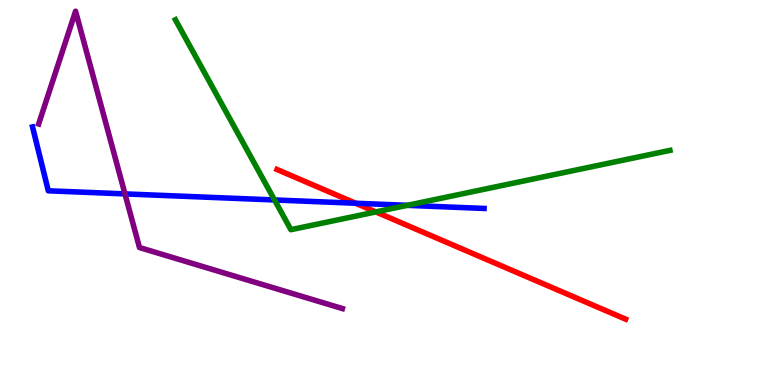[{'lines': ['blue', 'red'], 'intersections': [{'x': 4.59, 'y': 4.72}]}, {'lines': ['green', 'red'], 'intersections': [{'x': 4.85, 'y': 4.5}]}, {'lines': ['purple', 'red'], 'intersections': []}, {'lines': ['blue', 'green'], 'intersections': [{'x': 3.54, 'y': 4.81}, {'x': 5.26, 'y': 4.67}]}, {'lines': ['blue', 'purple'], 'intersections': [{'x': 1.61, 'y': 4.96}]}, {'lines': ['green', 'purple'], 'intersections': []}]